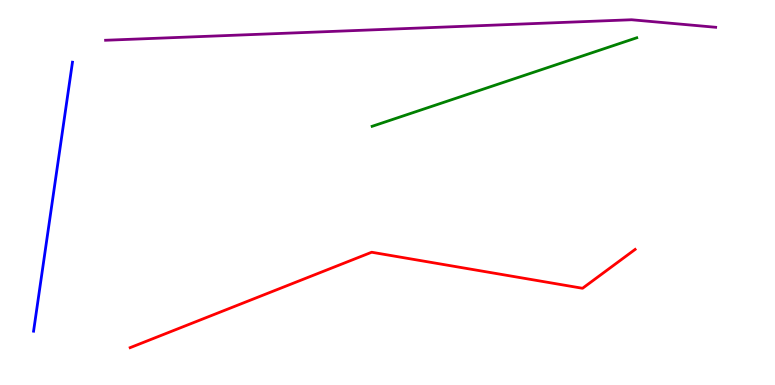[{'lines': ['blue', 'red'], 'intersections': []}, {'lines': ['green', 'red'], 'intersections': []}, {'lines': ['purple', 'red'], 'intersections': []}, {'lines': ['blue', 'green'], 'intersections': []}, {'lines': ['blue', 'purple'], 'intersections': []}, {'lines': ['green', 'purple'], 'intersections': []}]